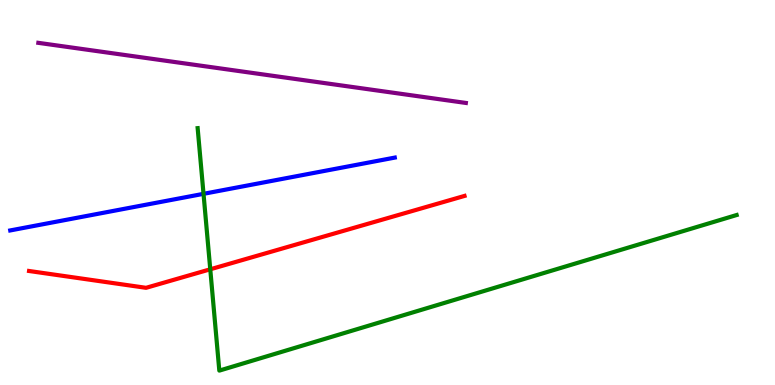[{'lines': ['blue', 'red'], 'intersections': []}, {'lines': ['green', 'red'], 'intersections': [{'x': 2.71, 'y': 3.01}]}, {'lines': ['purple', 'red'], 'intersections': []}, {'lines': ['blue', 'green'], 'intersections': [{'x': 2.63, 'y': 4.97}]}, {'lines': ['blue', 'purple'], 'intersections': []}, {'lines': ['green', 'purple'], 'intersections': []}]